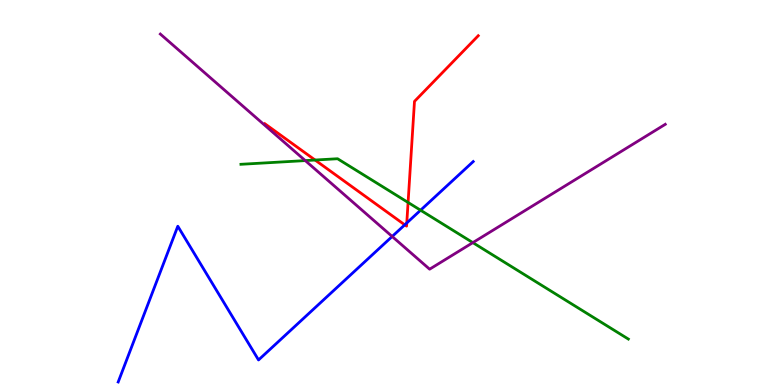[{'lines': ['blue', 'red'], 'intersections': [{'x': 5.22, 'y': 4.16}, {'x': 5.25, 'y': 4.21}]}, {'lines': ['green', 'red'], 'intersections': [{'x': 4.07, 'y': 5.84}, {'x': 5.27, 'y': 4.74}]}, {'lines': ['purple', 'red'], 'intersections': []}, {'lines': ['blue', 'green'], 'intersections': [{'x': 5.43, 'y': 4.54}]}, {'lines': ['blue', 'purple'], 'intersections': [{'x': 5.06, 'y': 3.86}]}, {'lines': ['green', 'purple'], 'intersections': [{'x': 3.94, 'y': 5.83}, {'x': 6.1, 'y': 3.7}]}]